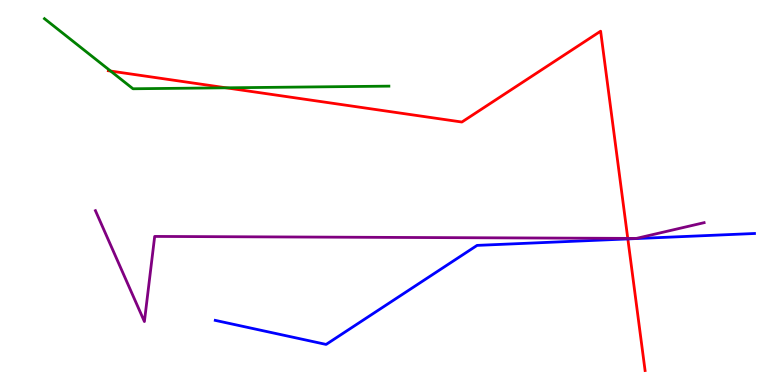[{'lines': ['blue', 'red'], 'intersections': [{'x': 8.1, 'y': 3.79}]}, {'lines': ['green', 'red'], 'intersections': [{'x': 1.43, 'y': 8.15}, {'x': 2.92, 'y': 7.72}]}, {'lines': ['purple', 'red'], 'intersections': [{'x': 8.1, 'y': 3.81}]}, {'lines': ['blue', 'green'], 'intersections': []}, {'lines': ['blue', 'purple'], 'intersections': []}, {'lines': ['green', 'purple'], 'intersections': []}]